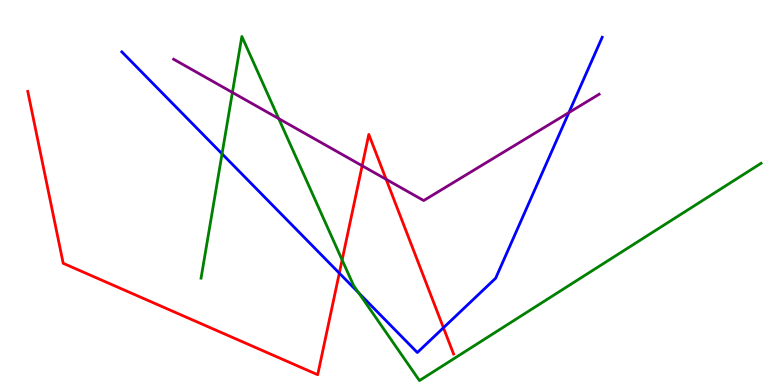[{'lines': ['blue', 'red'], 'intersections': [{'x': 4.38, 'y': 2.91}, {'x': 5.72, 'y': 1.49}]}, {'lines': ['green', 'red'], 'intersections': [{'x': 4.41, 'y': 3.25}]}, {'lines': ['purple', 'red'], 'intersections': [{'x': 4.67, 'y': 5.69}, {'x': 4.98, 'y': 5.34}]}, {'lines': ['blue', 'green'], 'intersections': [{'x': 2.87, 'y': 6.0}, {'x': 4.63, 'y': 2.39}]}, {'lines': ['blue', 'purple'], 'intersections': [{'x': 7.34, 'y': 7.08}]}, {'lines': ['green', 'purple'], 'intersections': [{'x': 3.0, 'y': 7.6}, {'x': 3.6, 'y': 6.92}]}]